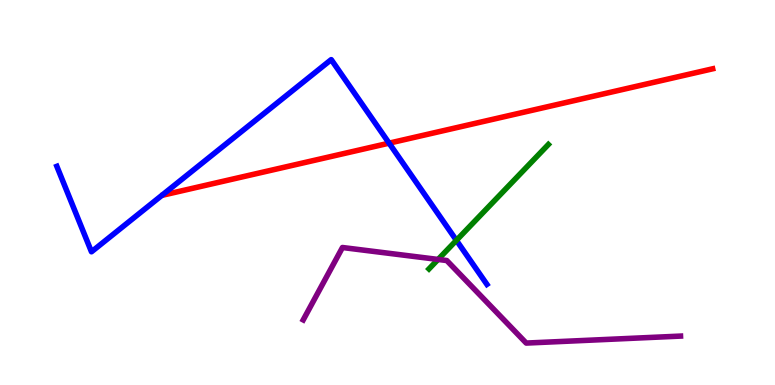[{'lines': ['blue', 'red'], 'intersections': [{'x': 5.02, 'y': 6.28}]}, {'lines': ['green', 'red'], 'intersections': []}, {'lines': ['purple', 'red'], 'intersections': []}, {'lines': ['blue', 'green'], 'intersections': [{'x': 5.89, 'y': 3.76}]}, {'lines': ['blue', 'purple'], 'intersections': []}, {'lines': ['green', 'purple'], 'intersections': [{'x': 5.65, 'y': 3.26}]}]